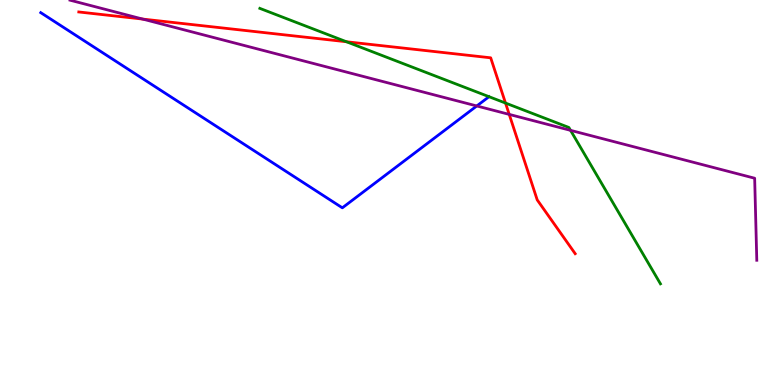[{'lines': ['blue', 'red'], 'intersections': []}, {'lines': ['green', 'red'], 'intersections': [{'x': 4.47, 'y': 8.92}, {'x': 6.52, 'y': 7.32}]}, {'lines': ['purple', 'red'], 'intersections': [{'x': 1.84, 'y': 9.5}, {'x': 6.57, 'y': 7.03}]}, {'lines': ['blue', 'green'], 'intersections': []}, {'lines': ['blue', 'purple'], 'intersections': [{'x': 6.15, 'y': 7.25}]}, {'lines': ['green', 'purple'], 'intersections': [{'x': 7.36, 'y': 6.61}]}]